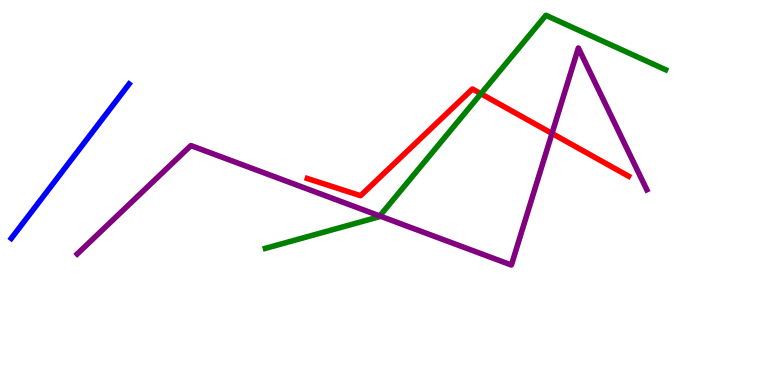[{'lines': ['blue', 'red'], 'intersections': []}, {'lines': ['green', 'red'], 'intersections': [{'x': 6.21, 'y': 7.56}]}, {'lines': ['purple', 'red'], 'intersections': [{'x': 7.12, 'y': 6.53}]}, {'lines': ['blue', 'green'], 'intersections': []}, {'lines': ['blue', 'purple'], 'intersections': []}, {'lines': ['green', 'purple'], 'intersections': [{'x': 4.9, 'y': 4.39}]}]